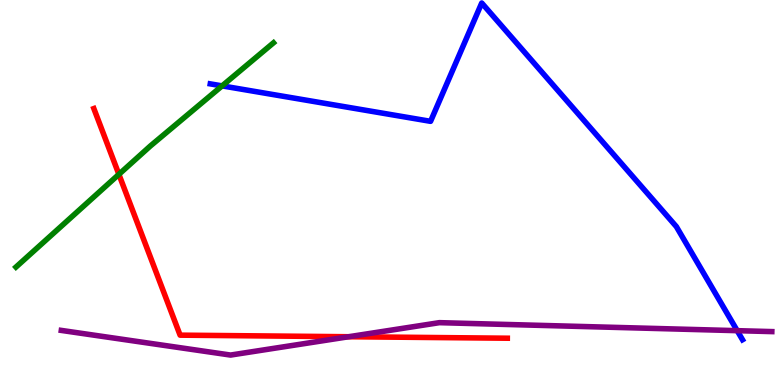[{'lines': ['blue', 'red'], 'intersections': []}, {'lines': ['green', 'red'], 'intersections': [{'x': 1.53, 'y': 5.47}]}, {'lines': ['purple', 'red'], 'intersections': [{'x': 4.5, 'y': 1.25}]}, {'lines': ['blue', 'green'], 'intersections': [{'x': 2.87, 'y': 7.77}]}, {'lines': ['blue', 'purple'], 'intersections': [{'x': 9.51, 'y': 1.41}]}, {'lines': ['green', 'purple'], 'intersections': []}]